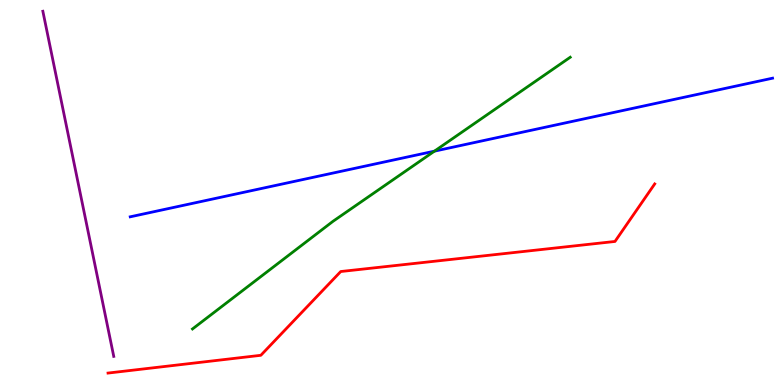[{'lines': ['blue', 'red'], 'intersections': []}, {'lines': ['green', 'red'], 'intersections': []}, {'lines': ['purple', 'red'], 'intersections': []}, {'lines': ['blue', 'green'], 'intersections': [{'x': 5.61, 'y': 6.07}]}, {'lines': ['blue', 'purple'], 'intersections': []}, {'lines': ['green', 'purple'], 'intersections': []}]